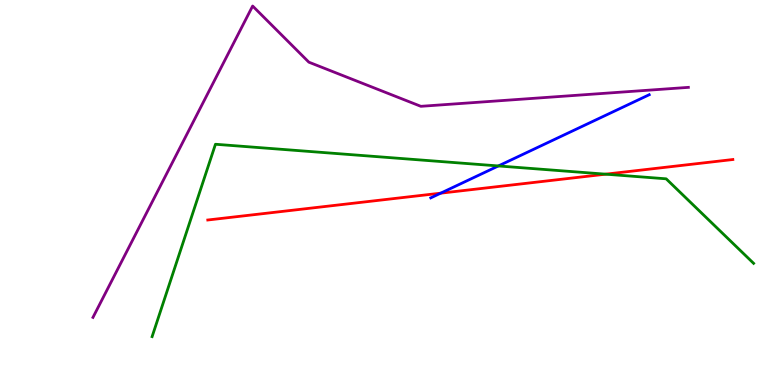[{'lines': ['blue', 'red'], 'intersections': [{'x': 5.69, 'y': 4.98}]}, {'lines': ['green', 'red'], 'intersections': [{'x': 7.82, 'y': 5.48}]}, {'lines': ['purple', 'red'], 'intersections': []}, {'lines': ['blue', 'green'], 'intersections': [{'x': 6.43, 'y': 5.69}]}, {'lines': ['blue', 'purple'], 'intersections': []}, {'lines': ['green', 'purple'], 'intersections': []}]